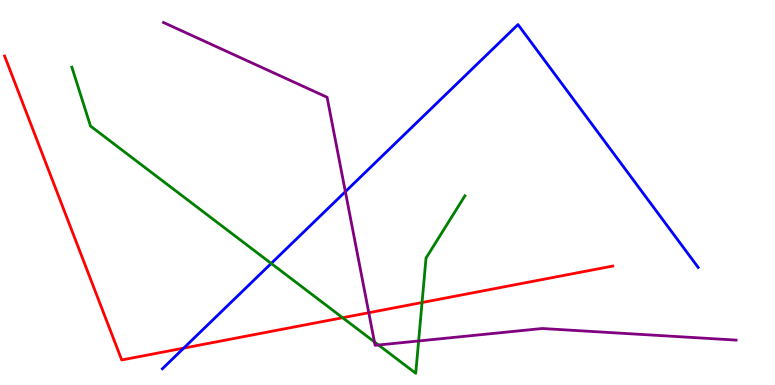[{'lines': ['blue', 'red'], 'intersections': [{'x': 2.37, 'y': 0.958}]}, {'lines': ['green', 'red'], 'intersections': [{'x': 4.42, 'y': 1.75}, {'x': 5.45, 'y': 2.14}]}, {'lines': ['purple', 'red'], 'intersections': [{'x': 4.76, 'y': 1.88}]}, {'lines': ['blue', 'green'], 'intersections': [{'x': 3.5, 'y': 3.16}]}, {'lines': ['blue', 'purple'], 'intersections': [{'x': 4.46, 'y': 5.02}]}, {'lines': ['green', 'purple'], 'intersections': [{'x': 4.83, 'y': 1.12}, {'x': 4.88, 'y': 1.04}, {'x': 5.4, 'y': 1.14}]}]